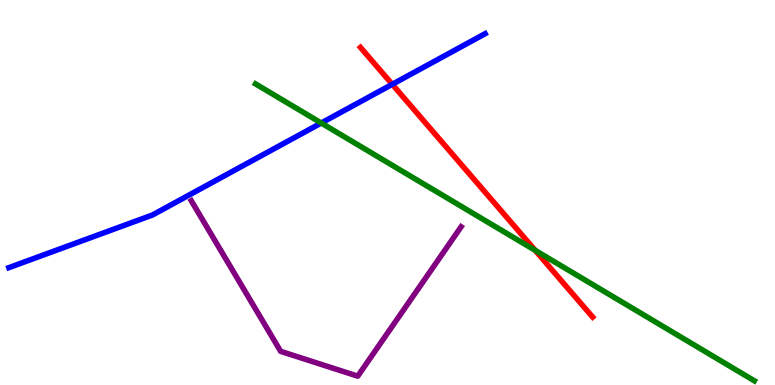[{'lines': ['blue', 'red'], 'intersections': [{'x': 5.06, 'y': 7.81}]}, {'lines': ['green', 'red'], 'intersections': [{'x': 6.91, 'y': 3.5}]}, {'lines': ['purple', 'red'], 'intersections': []}, {'lines': ['blue', 'green'], 'intersections': [{'x': 4.15, 'y': 6.8}]}, {'lines': ['blue', 'purple'], 'intersections': []}, {'lines': ['green', 'purple'], 'intersections': []}]